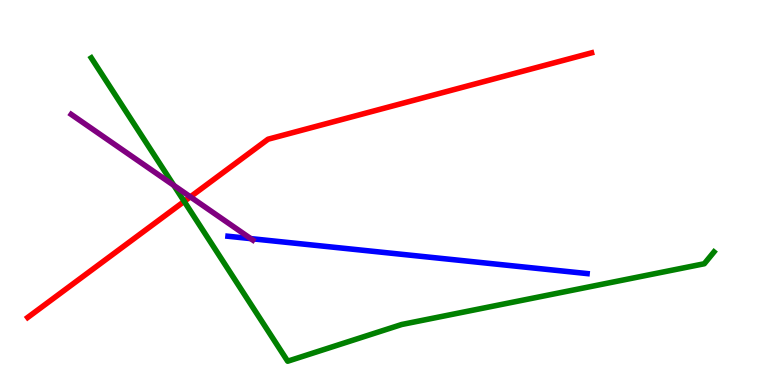[{'lines': ['blue', 'red'], 'intersections': []}, {'lines': ['green', 'red'], 'intersections': [{'x': 2.38, 'y': 4.77}]}, {'lines': ['purple', 'red'], 'intersections': [{'x': 2.46, 'y': 4.89}]}, {'lines': ['blue', 'green'], 'intersections': []}, {'lines': ['blue', 'purple'], 'intersections': [{'x': 3.24, 'y': 3.8}]}, {'lines': ['green', 'purple'], 'intersections': [{'x': 2.24, 'y': 5.18}]}]